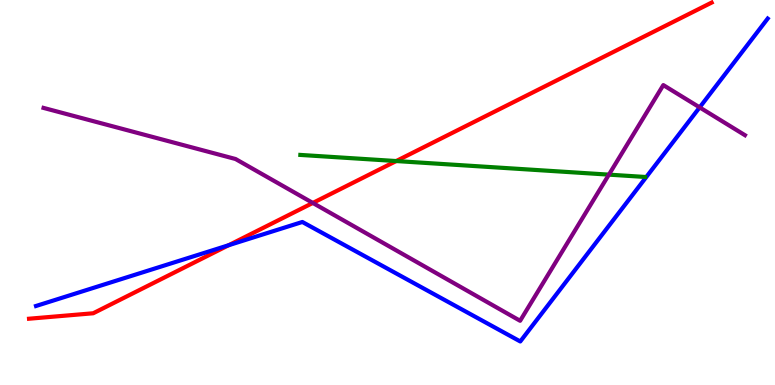[{'lines': ['blue', 'red'], 'intersections': [{'x': 2.95, 'y': 3.63}]}, {'lines': ['green', 'red'], 'intersections': [{'x': 5.11, 'y': 5.82}]}, {'lines': ['purple', 'red'], 'intersections': [{'x': 4.04, 'y': 4.73}]}, {'lines': ['blue', 'green'], 'intersections': []}, {'lines': ['blue', 'purple'], 'intersections': [{'x': 9.03, 'y': 7.21}]}, {'lines': ['green', 'purple'], 'intersections': [{'x': 7.86, 'y': 5.46}]}]